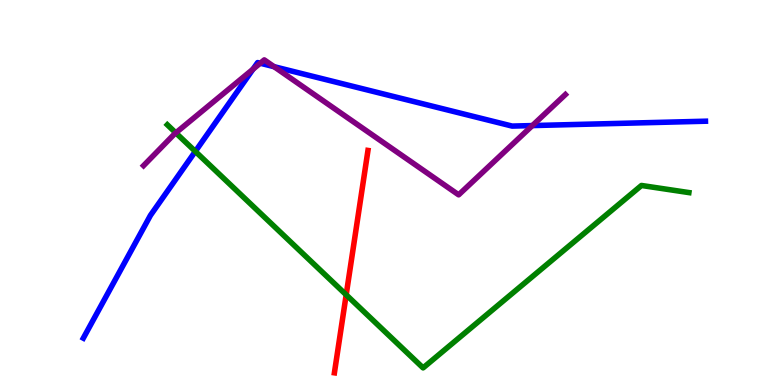[{'lines': ['blue', 'red'], 'intersections': []}, {'lines': ['green', 'red'], 'intersections': [{'x': 4.47, 'y': 2.34}]}, {'lines': ['purple', 'red'], 'intersections': []}, {'lines': ['blue', 'green'], 'intersections': [{'x': 2.52, 'y': 6.07}]}, {'lines': ['blue', 'purple'], 'intersections': [{'x': 3.26, 'y': 8.2}, {'x': 3.36, 'y': 8.36}, {'x': 3.54, 'y': 8.27}, {'x': 6.87, 'y': 6.74}]}, {'lines': ['green', 'purple'], 'intersections': [{'x': 2.27, 'y': 6.55}]}]